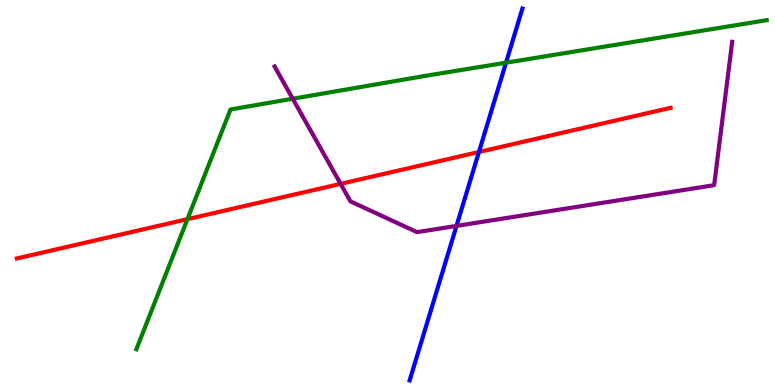[{'lines': ['blue', 'red'], 'intersections': [{'x': 6.18, 'y': 6.05}]}, {'lines': ['green', 'red'], 'intersections': [{'x': 2.42, 'y': 4.31}]}, {'lines': ['purple', 'red'], 'intersections': [{'x': 4.4, 'y': 5.22}]}, {'lines': ['blue', 'green'], 'intersections': [{'x': 6.53, 'y': 8.37}]}, {'lines': ['blue', 'purple'], 'intersections': [{'x': 5.89, 'y': 4.13}]}, {'lines': ['green', 'purple'], 'intersections': [{'x': 3.78, 'y': 7.44}]}]